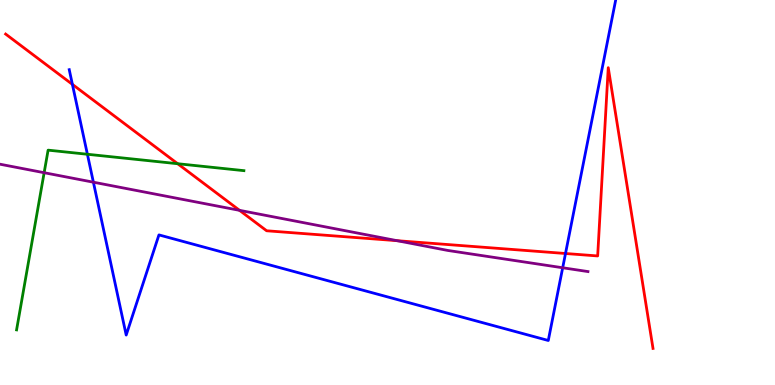[{'lines': ['blue', 'red'], 'intersections': [{'x': 0.934, 'y': 7.81}, {'x': 7.3, 'y': 3.42}]}, {'lines': ['green', 'red'], 'intersections': [{'x': 2.29, 'y': 5.75}]}, {'lines': ['purple', 'red'], 'intersections': [{'x': 3.09, 'y': 4.54}, {'x': 5.12, 'y': 3.75}]}, {'lines': ['blue', 'green'], 'intersections': [{'x': 1.13, 'y': 5.99}]}, {'lines': ['blue', 'purple'], 'intersections': [{'x': 1.21, 'y': 5.27}, {'x': 7.26, 'y': 3.05}]}, {'lines': ['green', 'purple'], 'intersections': [{'x': 0.57, 'y': 5.51}]}]